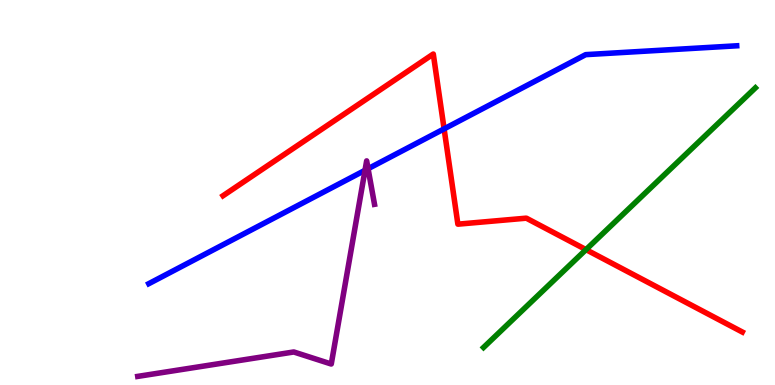[{'lines': ['blue', 'red'], 'intersections': [{'x': 5.73, 'y': 6.65}]}, {'lines': ['green', 'red'], 'intersections': [{'x': 7.56, 'y': 3.52}]}, {'lines': ['purple', 'red'], 'intersections': []}, {'lines': ['blue', 'green'], 'intersections': []}, {'lines': ['blue', 'purple'], 'intersections': [{'x': 4.71, 'y': 5.58}, {'x': 4.75, 'y': 5.62}]}, {'lines': ['green', 'purple'], 'intersections': []}]